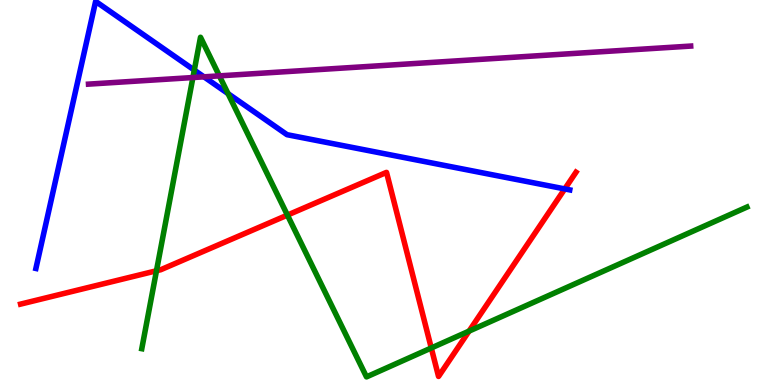[{'lines': ['blue', 'red'], 'intersections': [{'x': 7.29, 'y': 5.09}]}, {'lines': ['green', 'red'], 'intersections': [{'x': 2.02, 'y': 2.97}, {'x': 3.71, 'y': 4.41}, {'x': 5.56, 'y': 0.962}, {'x': 6.05, 'y': 1.4}]}, {'lines': ['purple', 'red'], 'intersections': []}, {'lines': ['blue', 'green'], 'intersections': [{'x': 2.51, 'y': 8.18}, {'x': 2.94, 'y': 7.57}]}, {'lines': ['blue', 'purple'], 'intersections': [{'x': 2.63, 'y': 8.0}]}, {'lines': ['green', 'purple'], 'intersections': [{'x': 2.49, 'y': 7.99}, {'x': 2.83, 'y': 8.03}]}]